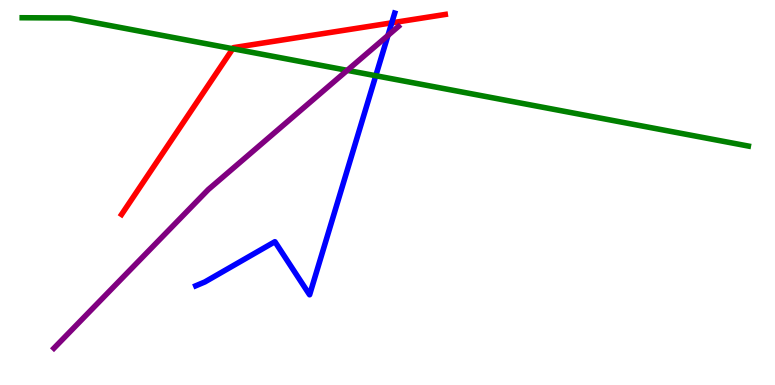[{'lines': ['blue', 'red'], 'intersections': [{'x': 5.06, 'y': 9.41}]}, {'lines': ['green', 'red'], 'intersections': [{'x': 3.0, 'y': 8.73}]}, {'lines': ['purple', 'red'], 'intersections': []}, {'lines': ['blue', 'green'], 'intersections': [{'x': 4.85, 'y': 8.03}]}, {'lines': ['blue', 'purple'], 'intersections': [{'x': 5.01, 'y': 9.08}]}, {'lines': ['green', 'purple'], 'intersections': [{'x': 4.48, 'y': 8.17}]}]